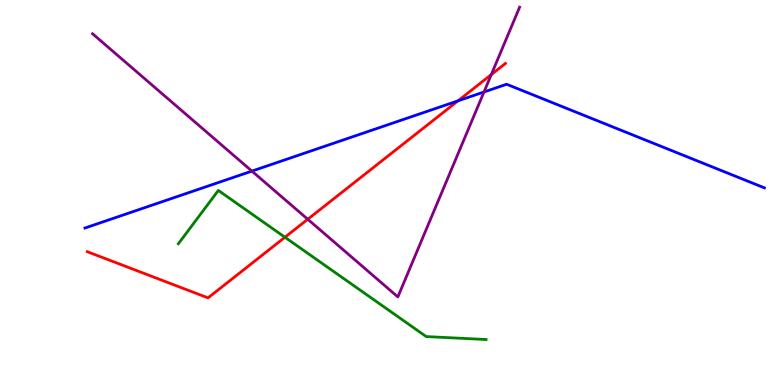[{'lines': ['blue', 'red'], 'intersections': [{'x': 5.91, 'y': 7.38}]}, {'lines': ['green', 'red'], 'intersections': [{'x': 3.68, 'y': 3.84}]}, {'lines': ['purple', 'red'], 'intersections': [{'x': 3.97, 'y': 4.3}, {'x': 6.34, 'y': 8.06}]}, {'lines': ['blue', 'green'], 'intersections': []}, {'lines': ['blue', 'purple'], 'intersections': [{'x': 3.25, 'y': 5.56}, {'x': 6.25, 'y': 7.61}]}, {'lines': ['green', 'purple'], 'intersections': []}]